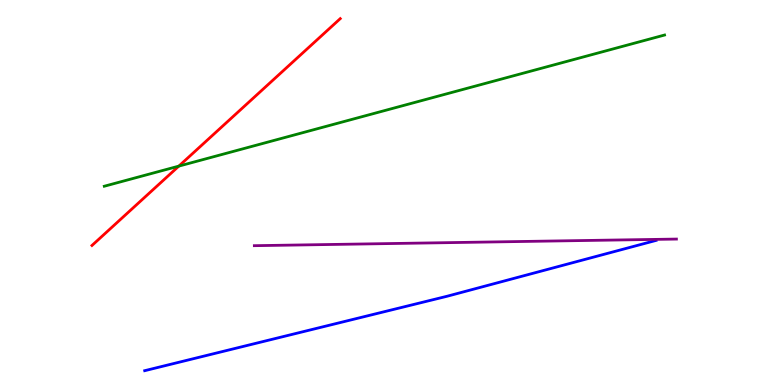[{'lines': ['blue', 'red'], 'intersections': []}, {'lines': ['green', 'red'], 'intersections': [{'x': 2.31, 'y': 5.69}]}, {'lines': ['purple', 'red'], 'intersections': []}, {'lines': ['blue', 'green'], 'intersections': []}, {'lines': ['blue', 'purple'], 'intersections': []}, {'lines': ['green', 'purple'], 'intersections': []}]